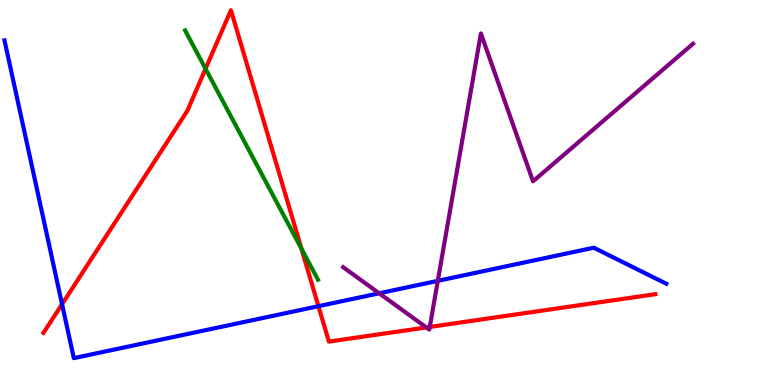[{'lines': ['blue', 'red'], 'intersections': [{'x': 0.801, 'y': 2.1}, {'x': 4.11, 'y': 2.05}]}, {'lines': ['green', 'red'], 'intersections': [{'x': 2.65, 'y': 8.21}, {'x': 3.89, 'y': 3.54}]}, {'lines': ['purple', 'red'], 'intersections': [{'x': 5.5, 'y': 1.5}, {'x': 5.55, 'y': 1.51}]}, {'lines': ['blue', 'green'], 'intersections': []}, {'lines': ['blue', 'purple'], 'intersections': [{'x': 4.89, 'y': 2.38}, {'x': 5.65, 'y': 2.71}]}, {'lines': ['green', 'purple'], 'intersections': []}]